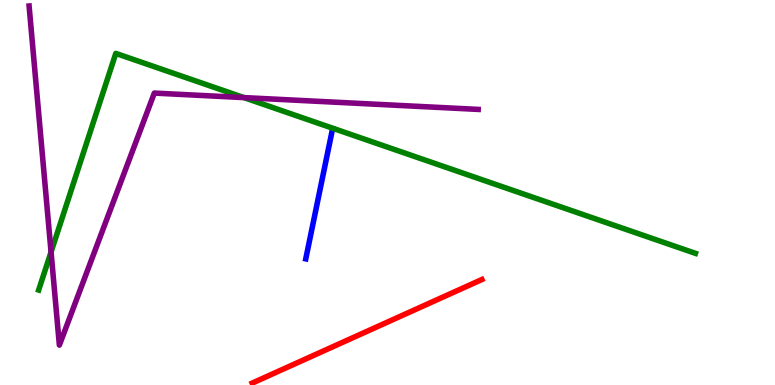[{'lines': ['blue', 'red'], 'intersections': []}, {'lines': ['green', 'red'], 'intersections': []}, {'lines': ['purple', 'red'], 'intersections': []}, {'lines': ['blue', 'green'], 'intersections': []}, {'lines': ['blue', 'purple'], 'intersections': []}, {'lines': ['green', 'purple'], 'intersections': [{'x': 0.659, 'y': 3.45}, {'x': 3.15, 'y': 7.46}]}]